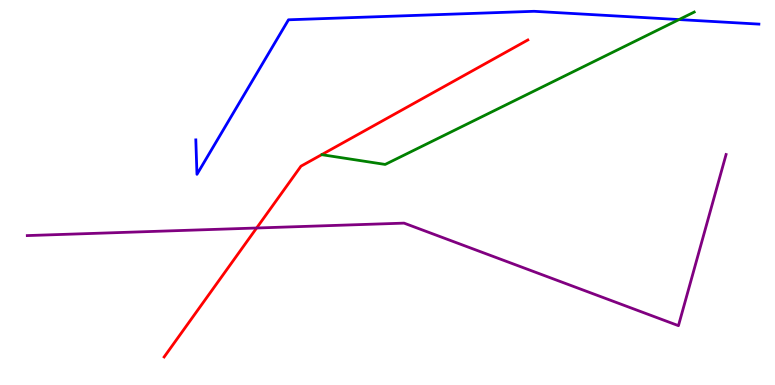[{'lines': ['blue', 'red'], 'intersections': []}, {'lines': ['green', 'red'], 'intersections': []}, {'lines': ['purple', 'red'], 'intersections': [{'x': 3.31, 'y': 4.08}]}, {'lines': ['blue', 'green'], 'intersections': [{'x': 8.76, 'y': 9.49}]}, {'lines': ['blue', 'purple'], 'intersections': []}, {'lines': ['green', 'purple'], 'intersections': []}]